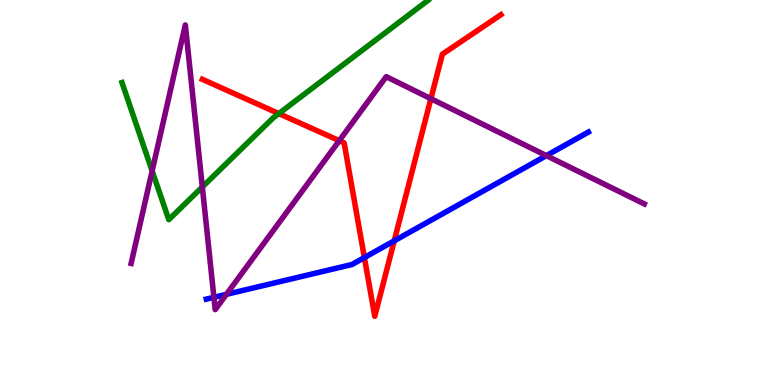[{'lines': ['blue', 'red'], 'intersections': [{'x': 4.7, 'y': 3.31}, {'x': 5.09, 'y': 3.74}]}, {'lines': ['green', 'red'], 'intersections': [{'x': 3.6, 'y': 7.05}]}, {'lines': ['purple', 'red'], 'intersections': [{'x': 4.38, 'y': 6.35}, {'x': 5.56, 'y': 7.44}]}, {'lines': ['blue', 'green'], 'intersections': []}, {'lines': ['blue', 'purple'], 'intersections': [{'x': 2.76, 'y': 2.28}, {'x': 2.92, 'y': 2.35}, {'x': 7.05, 'y': 5.96}]}, {'lines': ['green', 'purple'], 'intersections': [{'x': 1.96, 'y': 5.56}, {'x': 2.61, 'y': 5.14}]}]